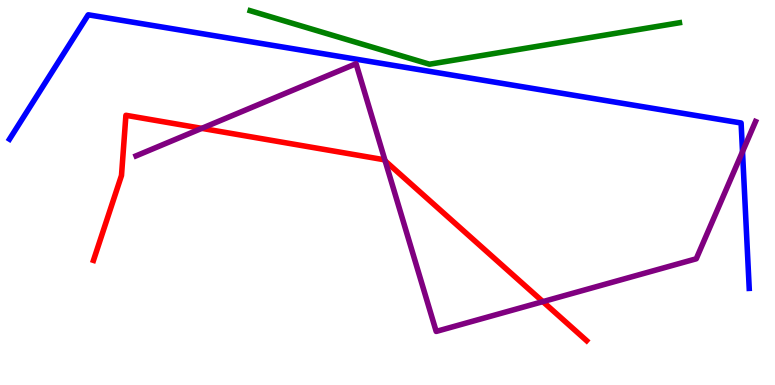[{'lines': ['blue', 'red'], 'intersections': []}, {'lines': ['green', 'red'], 'intersections': []}, {'lines': ['purple', 'red'], 'intersections': [{'x': 2.6, 'y': 6.67}, {'x': 4.97, 'y': 5.82}, {'x': 7.0, 'y': 2.17}]}, {'lines': ['blue', 'green'], 'intersections': []}, {'lines': ['blue', 'purple'], 'intersections': [{'x': 9.58, 'y': 6.06}]}, {'lines': ['green', 'purple'], 'intersections': []}]